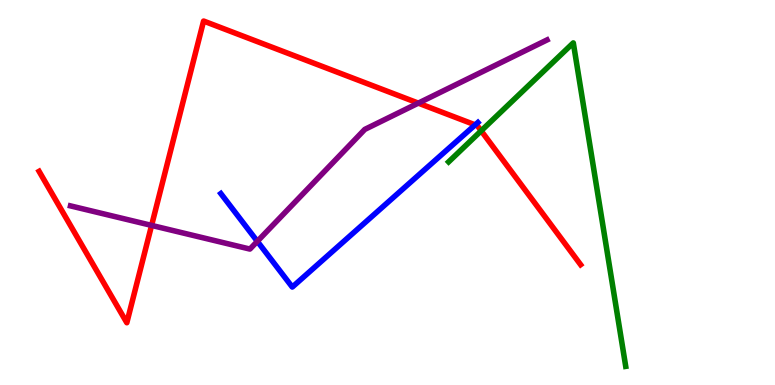[{'lines': ['blue', 'red'], 'intersections': [{'x': 6.13, 'y': 6.76}]}, {'lines': ['green', 'red'], 'intersections': [{'x': 6.21, 'y': 6.6}]}, {'lines': ['purple', 'red'], 'intersections': [{'x': 1.96, 'y': 4.15}, {'x': 5.4, 'y': 7.32}]}, {'lines': ['blue', 'green'], 'intersections': []}, {'lines': ['blue', 'purple'], 'intersections': [{'x': 3.32, 'y': 3.73}]}, {'lines': ['green', 'purple'], 'intersections': []}]